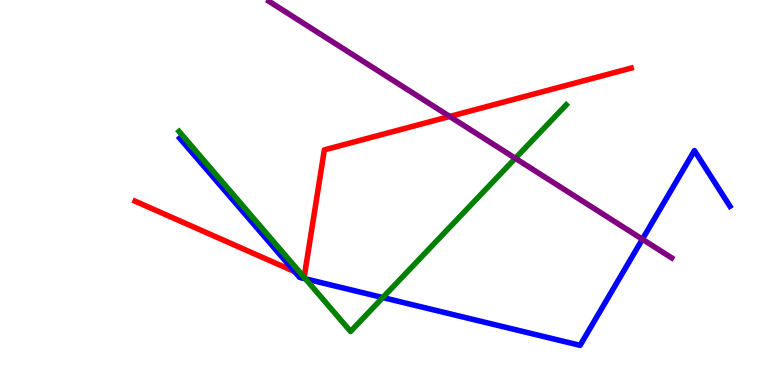[{'lines': ['blue', 'red'], 'intersections': [{'x': 3.8, 'y': 2.95}]}, {'lines': ['green', 'red'], 'intersections': [{'x': 3.9, 'y': 2.86}]}, {'lines': ['purple', 'red'], 'intersections': [{'x': 5.8, 'y': 6.97}]}, {'lines': ['blue', 'green'], 'intersections': [{'x': 3.94, 'y': 2.76}, {'x': 4.94, 'y': 2.27}]}, {'lines': ['blue', 'purple'], 'intersections': [{'x': 8.29, 'y': 3.79}]}, {'lines': ['green', 'purple'], 'intersections': [{'x': 6.65, 'y': 5.89}]}]